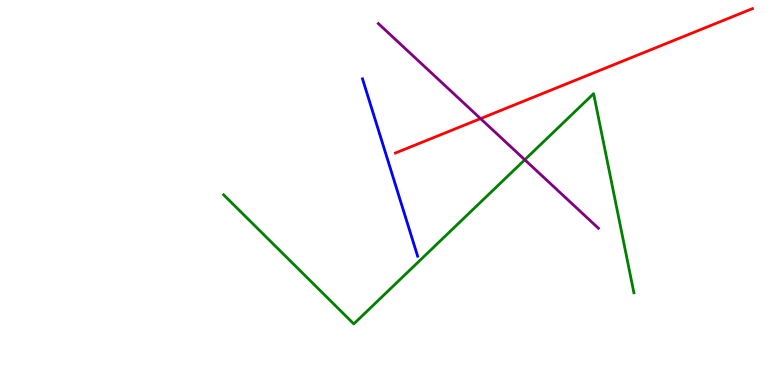[{'lines': ['blue', 'red'], 'intersections': []}, {'lines': ['green', 'red'], 'intersections': []}, {'lines': ['purple', 'red'], 'intersections': [{'x': 6.2, 'y': 6.92}]}, {'lines': ['blue', 'green'], 'intersections': []}, {'lines': ['blue', 'purple'], 'intersections': []}, {'lines': ['green', 'purple'], 'intersections': [{'x': 6.77, 'y': 5.85}]}]